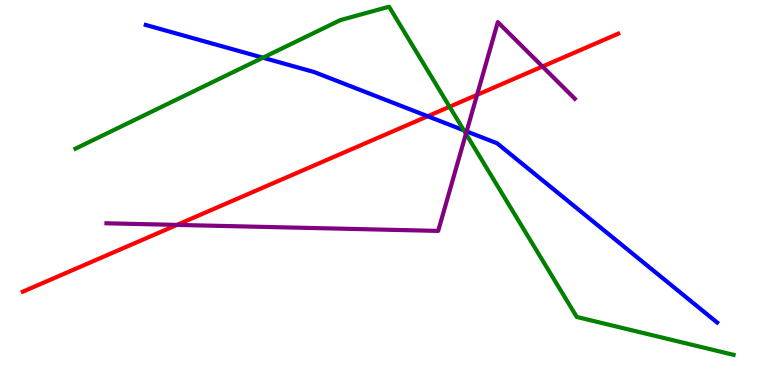[{'lines': ['blue', 'red'], 'intersections': [{'x': 5.52, 'y': 6.98}]}, {'lines': ['green', 'red'], 'intersections': [{'x': 5.8, 'y': 7.23}]}, {'lines': ['purple', 'red'], 'intersections': [{'x': 2.28, 'y': 4.16}, {'x': 6.16, 'y': 7.54}, {'x': 7.0, 'y': 8.27}]}, {'lines': ['blue', 'green'], 'intersections': [{'x': 3.39, 'y': 8.5}, {'x': 5.99, 'y': 6.62}]}, {'lines': ['blue', 'purple'], 'intersections': [{'x': 6.02, 'y': 6.59}]}, {'lines': ['green', 'purple'], 'intersections': [{'x': 6.01, 'y': 6.53}]}]